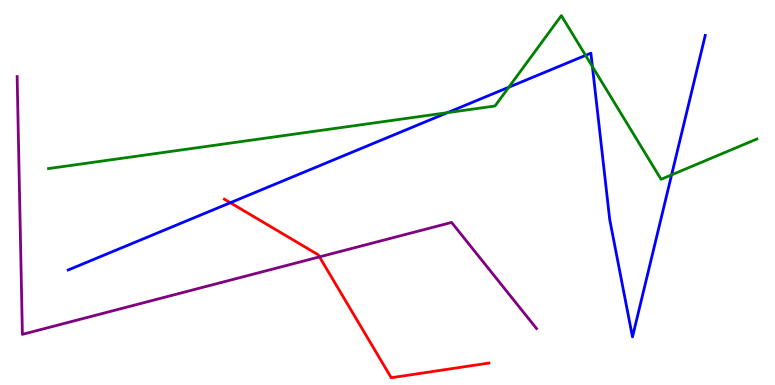[{'lines': ['blue', 'red'], 'intersections': [{'x': 2.97, 'y': 4.73}]}, {'lines': ['green', 'red'], 'intersections': []}, {'lines': ['purple', 'red'], 'intersections': [{'x': 4.12, 'y': 3.33}]}, {'lines': ['blue', 'green'], 'intersections': [{'x': 5.77, 'y': 7.07}, {'x': 6.57, 'y': 7.73}, {'x': 7.56, 'y': 8.56}, {'x': 7.64, 'y': 8.27}, {'x': 8.67, 'y': 5.46}]}, {'lines': ['blue', 'purple'], 'intersections': []}, {'lines': ['green', 'purple'], 'intersections': []}]